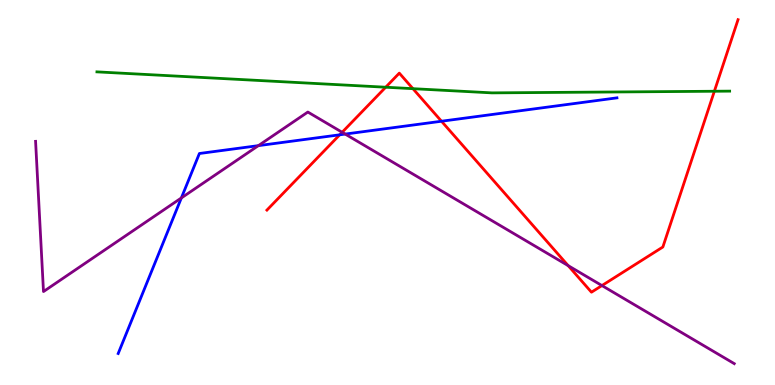[{'lines': ['blue', 'red'], 'intersections': [{'x': 4.38, 'y': 6.5}, {'x': 5.7, 'y': 6.85}]}, {'lines': ['green', 'red'], 'intersections': [{'x': 4.98, 'y': 7.73}, {'x': 5.33, 'y': 7.7}, {'x': 9.22, 'y': 7.63}]}, {'lines': ['purple', 'red'], 'intersections': [{'x': 4.41, 'y': 6.56}, {'x': 7.33, 'y': 3.1}, {'x': 7.77, 'y': 2.58}]}, {'lines': ['blue', 'green'], 'intersections': []}, {'lines': ['blue', 'purple'], 'intersections': [{'x': 2.34, 'y': 4.86}, {'x': 3.33, 'y': 6.22}, {'x': 4.45, 'y': 6.52}]}, {'lines': ['green', 'purple'], 'intersections': []}]